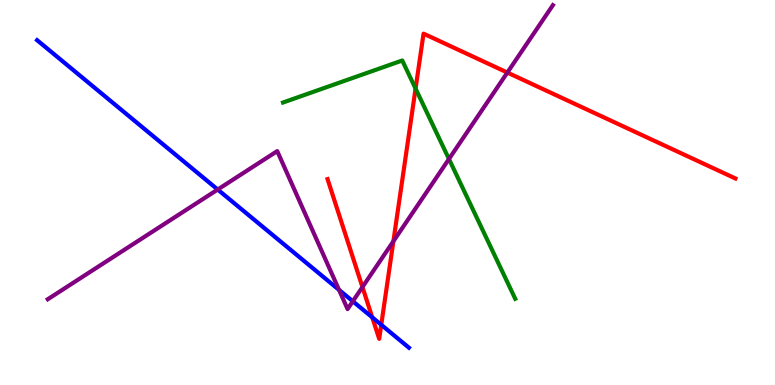[{'lines': ['blue', 'red'], 'intersections': [{'x': 4.8, 'y': 1.76}, {'x': 4.92, 'y': 1.56}]}, {'lines': ['green', 'red'], 'intersections': [{'x': 5.36, 'y': 7.7}]}, {'lines': ['purple', 'red'], 'intersections': [{'x': 4.68, 'y': 2.54}, {'x': 5.08, 'y': 3.73}, {'x': 6.55, 'y': 8.12}]}, {'lines': ['blue', 'green'], 'intersections': []}, {'lines': ['blue', 'purple'], 'intersections': [{'x': 2.81, 'y': 5.08}, {'x': 4.37, 'y': 2.47}, {'x': 4.55, 'y': 2.17}]}, {'lines': ['green', 'purple'], 'intersections': [{'x': 5.79, 'y': 5.87}]}]